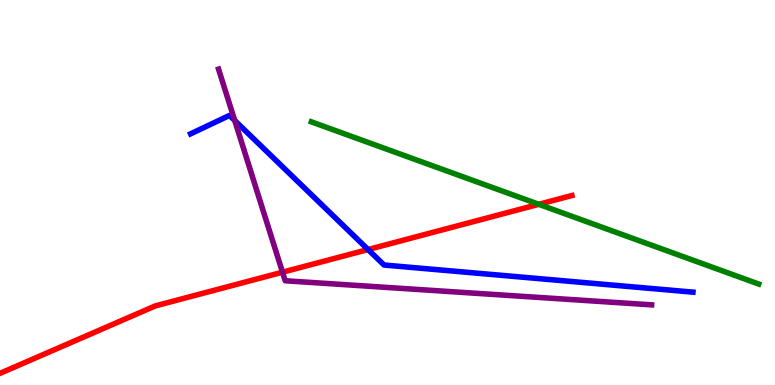[{'lines': ['blue', 'red'], 'intersections': [{'x': 4.75, 'y': 3.52}]}, {'lines': ['green', 'red'], 'intersections': [{'x': 6.95, 'y': 4.69}]}, {'lines': ['purple', 'red'], 'intersections': [{'x': 3.65, 'y': 2.93}]}, {'lines': ['blue', 'green'], 'intersections': []}, {'lines': ['blue', 'purple'], 'intersections': [{'x': 3.03, 'y': 6.87}]}, {'lines': ['green', 'purple'], 'intersections': []}]